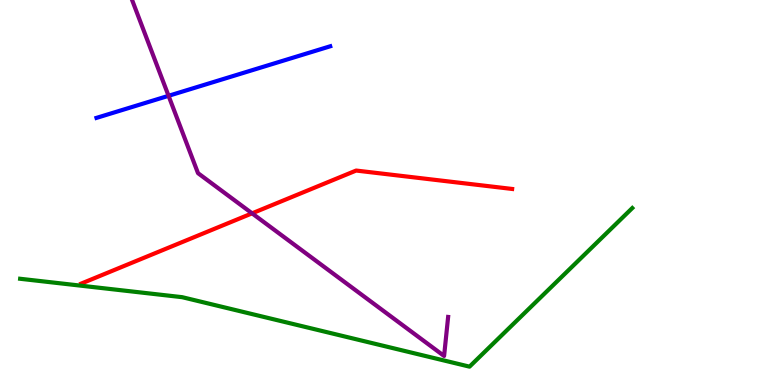[{'lines': ['blue', 'red'], 'intersections': []}, {'lines': ['green', 'red'], 'intersections': []}, {'lines': ['purple', 'red'], 'intersections': [{'x': 3.25, 'y': 4.46}]}, {'lines': ['blue', 'green'], 'intersections': []}, {'lines': ['blue', 'purple'], 'intersections': [{'x': 2.17, 'y': 7.51}]}, {'lines': ['green', 'purple'], 'intersections': []}]